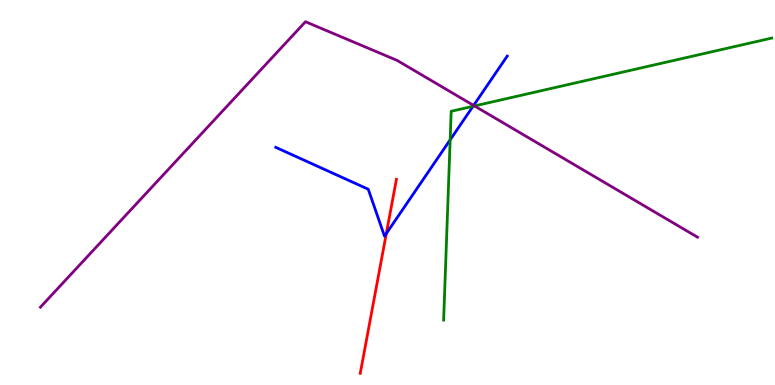[{'lines': ['blue', 'red'], 'intersections': [{'x': 4.98, 'y': 3.93}]}, {'lines': ['green', 'red'], 'intersections': []}, {'lines': ['purple', 'red'], 'intersections': []}, {'lines': ['blue', 'green'], 'intersections': [{'x': 5.81, 'y': 6.37}, {'x': 6.1, 'y': 7.24}]}, {'lines': ['blue', 'purple'], 'intersections': [{'x': 6.11, 'y': 7.26}]}, {'lines': ['green', 'purple'], 'intersections': [{'x': 6.12, 'y': 7.25}]}]